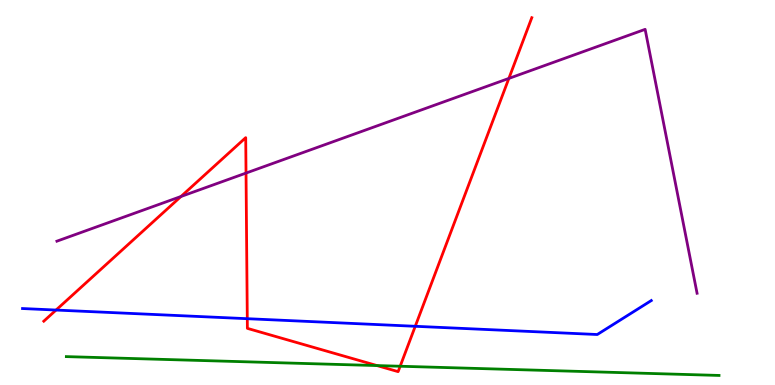[{'lines': ['blue', 'red'], 'intersections': [{'x': 0.723, 'y': 1.95}, {'x': 3.19, 'y': 1.72}, {'x': 5.36, 'y': 1.52}]}, {'lines': ['green', 'red'], 'intersections': [{'x': 4.86, 'y': 0.505}, {'x': 5.16, 'y': 0.487}]}, {'lines': ['purple', 'red'], 'intersections': [{'x': 2.34, 'y': 4.9}, {'x': 3.17, 'y': 5.5}, {'x': 6.57, 'y': 7.96}]}, {'lines': ['blue', 'green'], 'intersections': []}, {'lines': ['blue', 'purple'], 'intersections': []}, {'lines': ['green', 'purple'], 'intersections': []}]